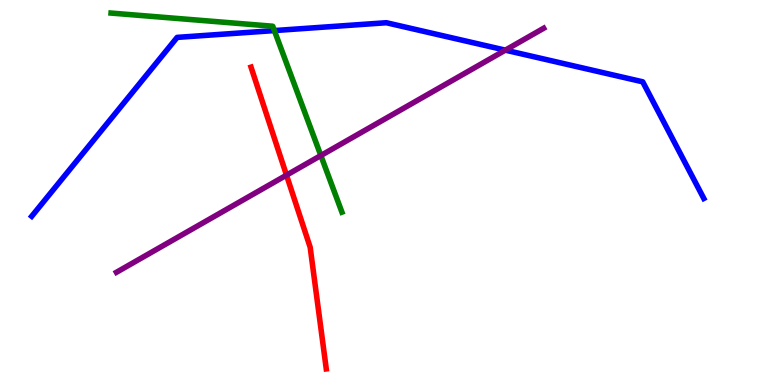[{'lines': ['blue', 'red'], 'intersections': []}, {'lines': ['green', 'red'], 'intersections': []}, {'lines': ['purple', 'red'], 'intersections': [{'x': 3.7, 'y': 5.45}]}, {'lines': ['blue', 'green'], 'intersections': [{'x': 3.54, 'y': 9.21}]}, {'lines': ['blue', 'purple'], 'intersections': [{'x': 6.52, 'y': 8.7}]}, {'lines': ['green', 'purple'], 'intersections': [{'x': 4.14, 'y': 5.96}]}]